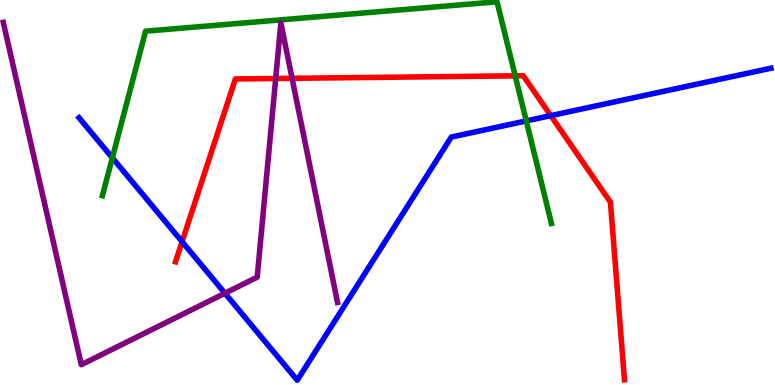[{'lines': ['blue', 'red'], 'intersections': [{'x': 2.35, 'y': 3.72}, {'x': 7.11, 'y': 7.0}]}, {'lines': ['green', 'red'], 'intersections': [{'x': 6.65, 'y': 8.03}]}, {'lines': ['purple', 'red'], 'intersections': [{'x': 3.56, 'y': 7.96}, {'x': 3.77, 'y': 7.97}]}, {'lines': ['blue', 'green'], 'intersections': [{'x': 1.45, 'y': 5.9}, {'x': 6.79, 'y': 6.86}]}, {'lines': ['blue', 'purple'], 'intersections': [{'x': 2.9, 'y': 2.38}]}, {'lines': ['green', 'purple'], 'intersections': []}]